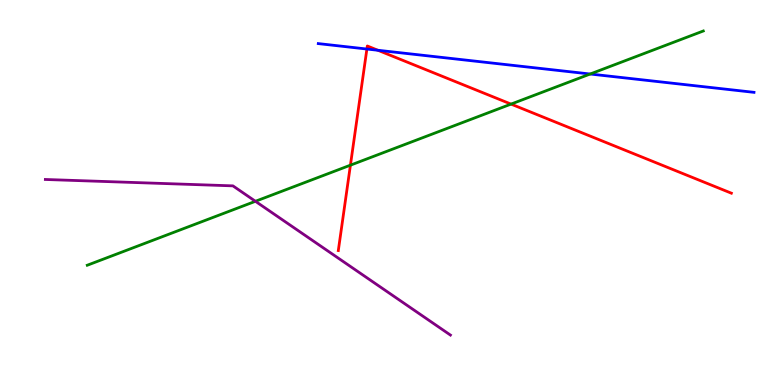[{'lines': ['blue', 'red'], 'intersections': [{'x': 4.73, 'y': 8.73}, {'x': 4.88, 'y': 8.69}]}, {'lines': ['green', 'red'], 'intersections': [{'x': 4.52, 'y': 5.71}, {'x': 6.59, 'y': 7.3}]}, {'lines': ['purple', 'red'], 'intersections': []}, {'lines': ['blue', 'green'], 'intersections': [{'x': 7.62, 'y': 8.08}]}, {'lines': ['blue', 'purple'], 'intersections': []}, {'lines': ['green', 'purple'], 'intersections': [{'x': 3.3, 'y': 4.77}]}]